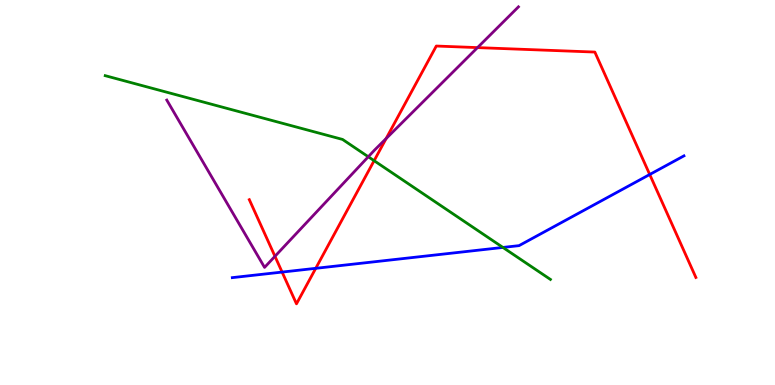[{'lines': ['blue', 'red'], 'intersections': [{'x': 3.64, 'y': 2.93}, {'x': 4.07, 'y': 3.03}, {'x': 8.38, 'y': 5.47}]}, {'lines': ['green', 'red'], 'intersections': [{'x': 4.83, 'y': 5.83}]}, {'lines': ['purple', 'red'], 'intersections': [{'x': 3.55, 'y': 3.34}, {'x': 4.98, 'y': 6.4}, {'x': 6.16, 'y': 8.76}]}, {'lines': ['blue', 'green'], 'intersections': [{'x': 6.49, 'y': 3.57}]}, {'lines': ['blue', 'purple'], 'intersections': []}, {'lines': ['green', 'purple'], 'intersections': [{'x': 4.75, 'y': 5.93}]}]